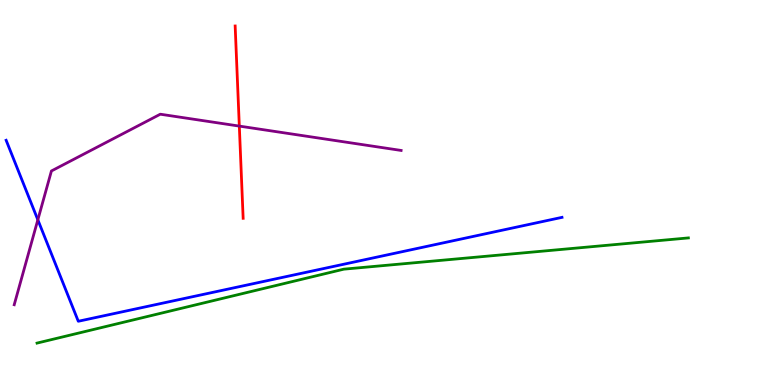[{'lines': ['blue', 'red'], 'intersections': []}, {'lines': ['green', 'red'], 'intersections': []}, {'lines': ['purple', 'red'], 'intersections': [{'x': 3.09, 'y': 6.72}]}, {'lines': ['blue', 'green'], 'intersections': []}, {'lines': ['blue', 'purple'], 'intersections': [{'x': 0.488, 'y': 4.29}]}, {'lines': ['green', 'purple'], 'intersections': []}]